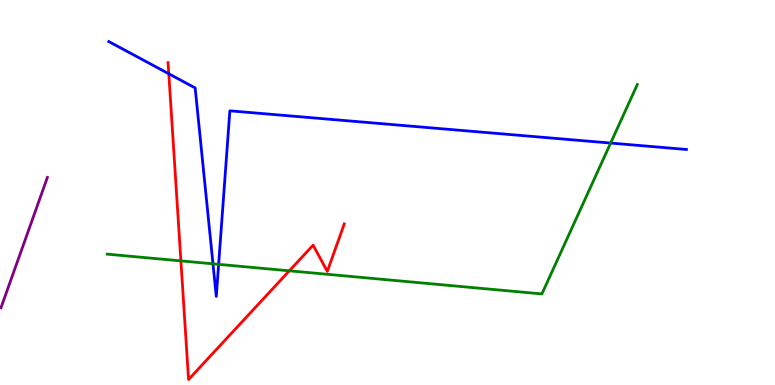[{'lines': ['blue', 'red'], 'intersections': [{'x': 2.18, 'y': 8.08}]}, {'lines': ['green', 'red'], 'intersections': [{'x': 2.33, 'y': 3.22}, {'x': 3.73, 'y': 2.97}]}, {'lines': ['purple', 'red'], 'intersections': []}, {'lines': ['blue', 'green'], 'intersections': [{'x': 2.75, 'y': 3.15}, {'x': 2.82, 'y': 3.13}, {'x': 7.88, 'y': 6.28}]}, {'lines': ['blue', 'purple'], 'intersections': []}, {'lines': ['green', 'purple'], 'intersections': []}]